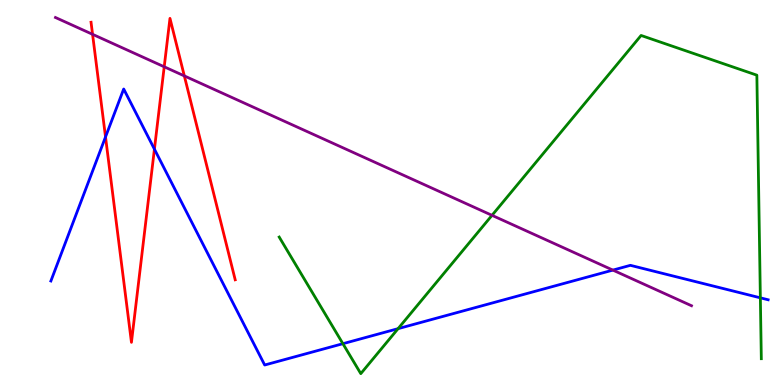[{'lines': ['blue', 'red'], 'intersections': [{'x': 1.36, 'y': 6.44}, {'x': 1.99, 'y': 6.13}]}, {'lines': ['green', 'red'], 'intersections': []}, {'lines': ['purple', 'red'], 'intersections': [{'x': 1.19, 'y': 9.11}, {'x': 2.12, 'y': 8.27}, {'x': 2.38, 'y': 8.03}]}, {'lines': ['blue', 'green'], 'intersections': [{'x': 4.42, 'y': 1.07}, {'x': 5.14, 'y': 1.46}, {'x': 9.81, 'y': 2.26}]}, {'lines': ['blue', 'purple'], 'intersections': [{'x': 7.91, 'y': 2.98}]}, {'lines': ['green', 'purple'], 'intersections': [{'x': 6.35, 'y': 4.41}]}]